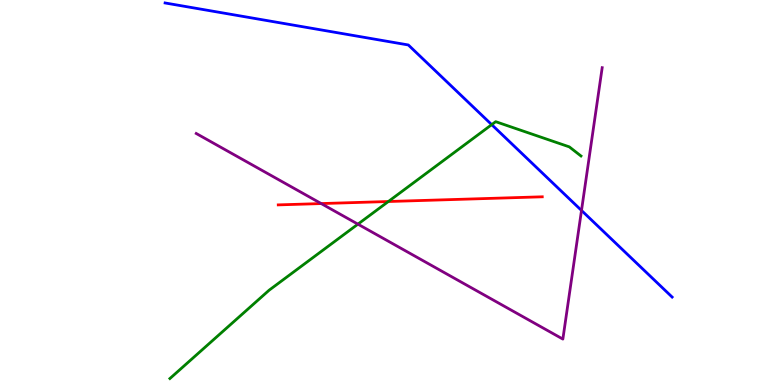[{'lines': ['blue', 'red'], 'intersections': []}, {'lines': ['green', 'red'], 'intersections': [{'x': 5.01, 'y': 4.77}]}, {'lines': ['purple', 'red'], 'intersections': [{'x': 4.14, 'y': 4.71}]}, {'lines': ['blue', 'green'], 'intersections': [{'x': 6.34, 'y': 6.76}]}, {'lines': ['blue', 'purple'], 'intersections': [{'x': 7.5, 'y': 4.53}]}, {'lines': ['green', 'purple'], 'intersections': [{'x': 4.62, 'y': 4.18}]}]